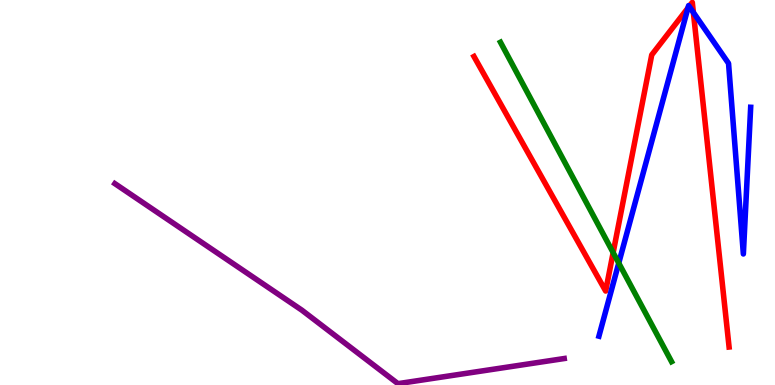[{'lines': ['blue', 'red'], 'intersections': [{'x': 8.88, 'y': 9.79}, {'x': 8.89, 'y': 9.83}, {'x': 8.95, 'y': 9.68}]}, {'lines': ['green', 'red'], 'intersections': [{'x': 7.91, 'y': 3.44}]}, {'lines': ['purple', 'red'], 'intersections': []}, {'lines': ['blue', 'green'], 'intersections': [{'x': 7.98, 'y': 3.17}]}, {'lines': ['blue', 'purple'], 'intersections': []}, {'lines': ['green', 'purple'], 'intersections': []}]